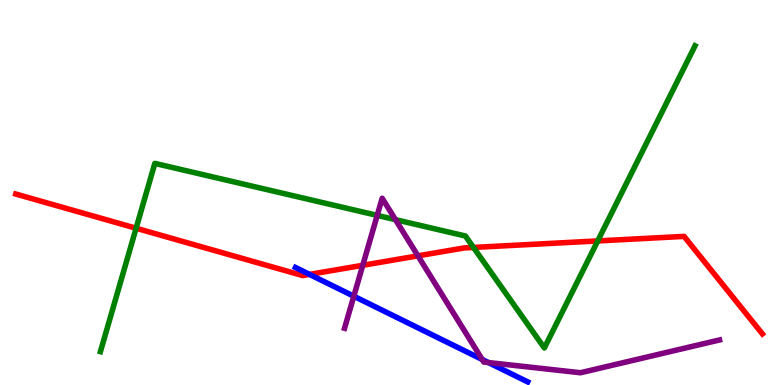[{'lines': ['blue', 'red'], 'intersections': [{'x': 3.99, 'y': 2.87}]}, {'lines': ['green', 'red'], 'intersections': [{'x': 1.76, 'y': 4.07}, {'x': 6.11, 'y': 3.57}, {'x': 7.71, 'y': 3.74}]}, {'lines': ['purple', 'red'], 'intersections': [{'x': 4.68, 'y': 3.11}, {'x': 5.39, 'y': 3.35}]}, {'lines': ['blue', 'green'], 'intersections': []}, {'lines': ['blue', 'purple'], 'intersections': [{'x': 4.57, 'y': 2.31}, {'x': 6.22, 'y': 0.662}, {'x': 6.3, 'y': 0.583}]}, {'lines': ['green', 'purple'], 'intersections': [{'x': 4.87, 'y': 4.41}, {'x': 5.1, 'y': 4.29}]}]